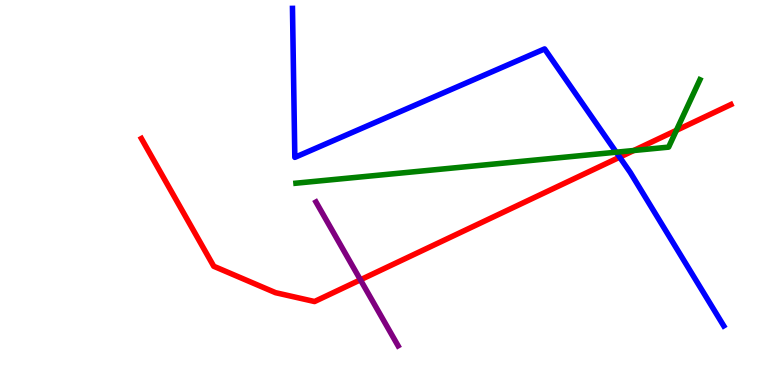[{'lines': ['blue', 'red'], 'intersections': [{'x': 8.0, 'y': 5.92}]}, {'lines': ['green', 'red'], 'intersections': [{'x': 8.18, 'y': 6.09}, {'x': 8.73, 'y': 6.61}]}, {'lines': ['purple', 'red'], 'intersections': [{'x': 4.65, 'y': 2.73}]}, {'lines': ['blue', 'green'], 'intersections': [{'x': 7.95, 'y': 6.05}]}, {'lines': ['blue', 'purple'], 'intersections': []}, {'lines': ['green', 'purple'], 'intersections': []}]